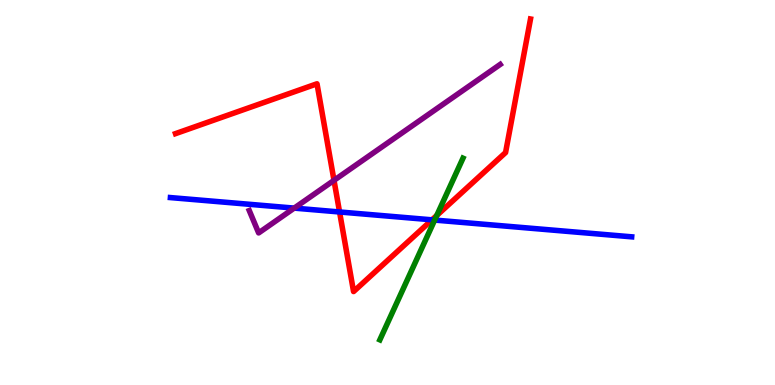[{'lines': ['blue', 'red'], 'intersections': [{'x': 4.38, 'y': 4.49}, {'x': 5.57, 'y': 4.29}]}, {'lines': ['green', 'red'], 'intersections': [{'x': 5.64, 'y': 4.4}]}, {'lines': ['purple', 'red'], 'intersections': [{'x': 4.31, 'y': 5.32}]}, {'lines': ['blue', 'green'], 'intersections': [{'x': 5.61, 'y': 4.28}]}, {'lines': ['blue', 'purple'], 'intersections': [{'x': 3.8, 'y': 4.59}]}, {'lines': ['green', 'purple'], 'intersections': []}]